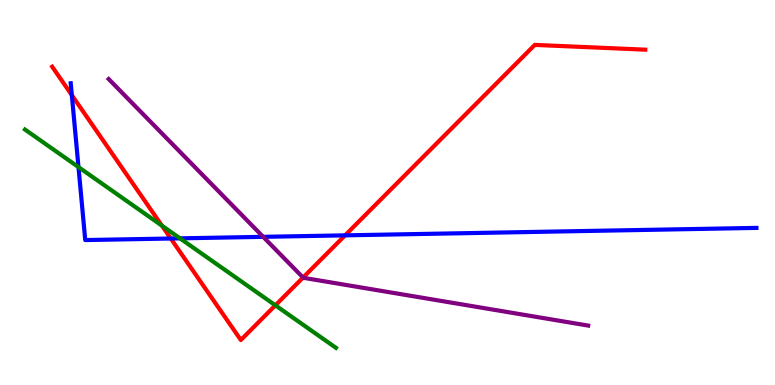[{'lines': ['blue', 'red'], 'intersections': [{'x': 0.927, 'y': 7.53}, {'x': 2.2, 'y': 3.8}, {'x': 4.45, 'y': 3.89}]}, {'lines': ['green', 'red'], 'intersections': [{'x': 2.09, 'y': 4.14}, {'x': 3.55, 'y': 2.07}]}, {'lines': ['purple', 'red'], 'intersections': [{'x': 3.91, 'y': 2.79}]}, {'lines': ['blue', 'green'], 'intersections': [{'x': 1.01, 'y': 5.66}, {'x': 2.32, 'y': 3.81}]}, {'lines': ['blue', 'purple'], 'intersections': [{'x': 3.4, 'y': 3.85}]}, {'lines': ['green', 'purple'], 'intersections': []}]